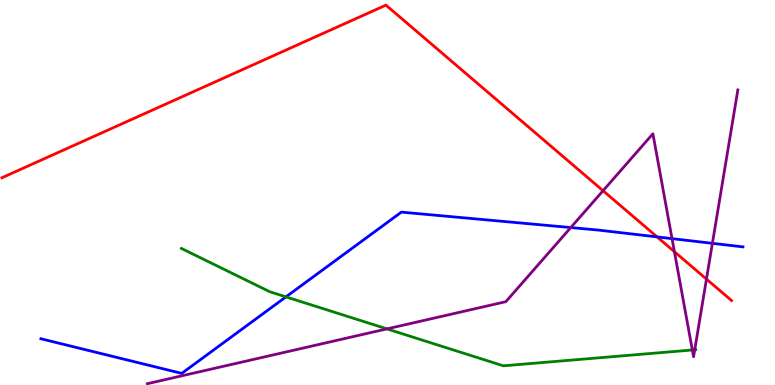[{'lines': ['blue', 'red'], 'intersections': [{'x': 8.48, 'y': 3.85}]}, {'lines': ['green', 'red'], 'intersections': []}, {'lines': ['purple', 'red'], 'intersections': [{'x': 7.78, 'y': 5.05}, {'x': 8.7, 'y': 3.46}, {'x': 9.12, 'y': 2.75}]}, {'lines': ['blue', 'green'], 'intersections': [{'x': 3.69, 'y': 2.29}]}, {'lines': ['blue', 'purple'], 'intersections': [{'x': 7.36, 'y': 4.09}, {'x': 8.67, 'y': 3.8}, {'x': 9.19, 'y': 3.68}]}, {'lines': ['green', 'purple'], 'intersections': [{'x': 4.99, 'y': 1.46}, {'x': 8.93, 'y': 0.909}, {'x': 8.96, 'y': 0.915}]}]